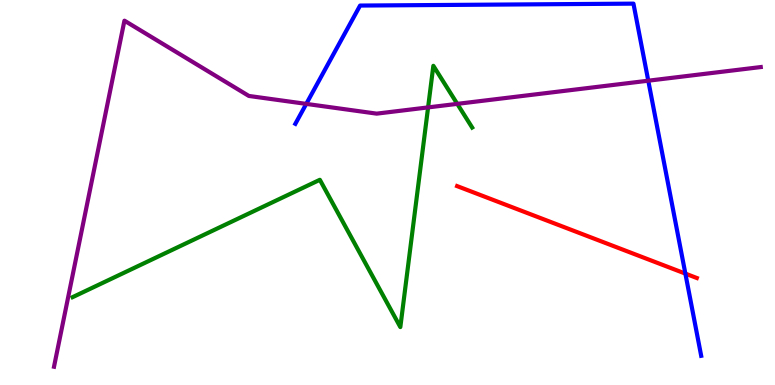[{'lines': ['blue', 'red'], 'intersections': [{'x': 8.84, 'y': 2.89}]}, {'lines': ['green', 'red'], 'intersections': []}, {'lines': ['purple', 'red'], 'intersections': []}, {'lines': ['blue', 'green'], 'intersections': []}, {'lines': ['blue', 'purple'], 'intersections': [{'x': 3.95, 'y': 7.3}, {'x': 8.36, 'y': 7.9}]}, {'lines': ['green', 'purple'], 'intersections': [{'x': 5.52, 'y': 7.21}, {'x': 5.9, 'y': 7.3}]}]